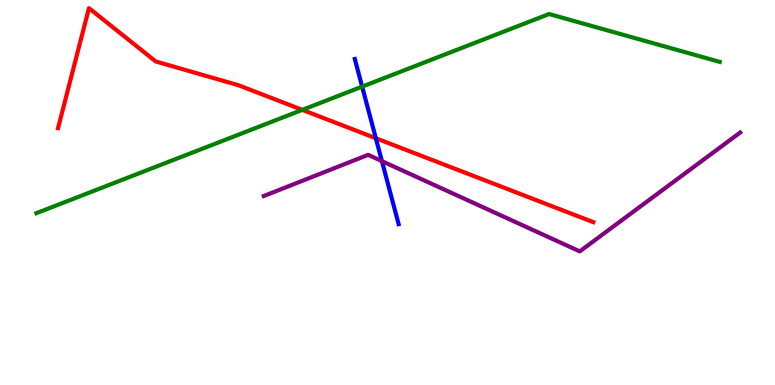[{'lines': ['blue', 'red'], 'intersections': [{'x': 4.85, 'y': 6.41}]}, {'lines': ['green', 'red'], 'intersections': [{'x': 3.9, 'y': 7.15}]}, {'lines': ['purple', 'red'], 'intersections': []}, {'lines': ['blue', 'green'], 'intersections': [{'x': 4.67, 'y': 7.75}]}, {'lines': ['blue', 'purple'], 'intersections': [{'x': 4.93, 'y': 5.82}]}, {'lines': ['green', 'purple'], 'intersections': []}]